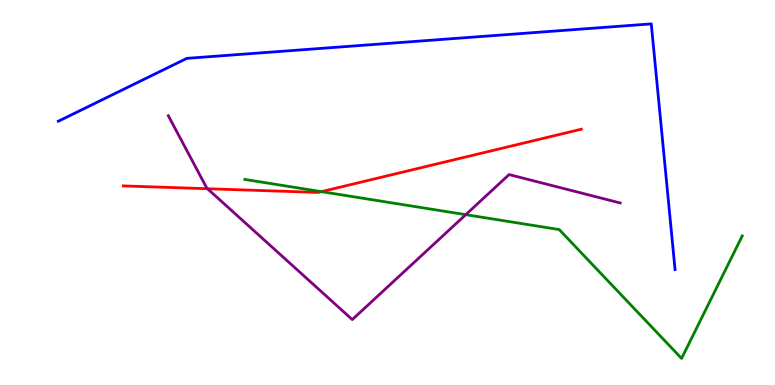[{'lines': ['blue', 'red'], 'intersections': []}, {'lines': ['green', 'red'], 'intersections': [{'x': 4.15, 'y': 5.02}]}, {'lines': ['purple', 'red'], 'intersections': [{'x': 2.68, 'y': 5.1}]}, {'lines': ['blue', 'green'], 'intersections': []}, {'lines': ['blue', 'purple'], 'intersections': []}, {'lines': ['green', 'purple'], 'intersections': [{'x': 6.01, 'y': 4.42}]}]